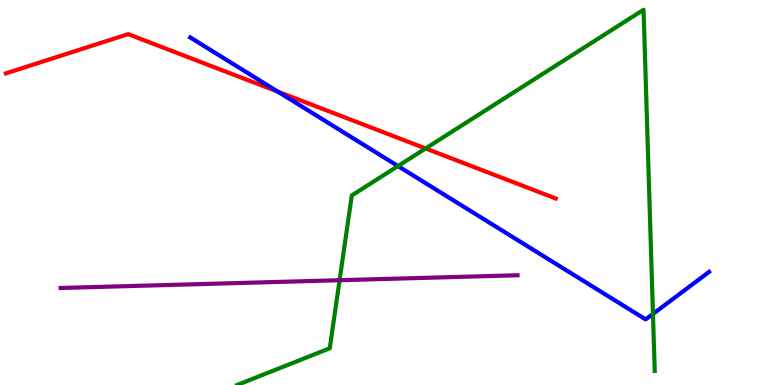[{'lines': ['blue', 'red'], 'intersections': [{'x': 3.58, 'y': 7.62}]}, {'lines': ['green', 'red'], 'intersections': [{'x': 5.49, 'y': 6.14}]}, {'lines': ['purple', 'red'], 'intersections': []}, {'lines': ['blue', 'green'], 'intersections': [{'x': 5.14, 'y': 5.69}, {'x': 8.43, 'y': 1.85}]}, {'lines': ['blue', 'purple'], 'intersections': []}, {'lines': ['green', 'purple'], 'intersections': [{'x': 4.38, 'y': 2.72}]}]